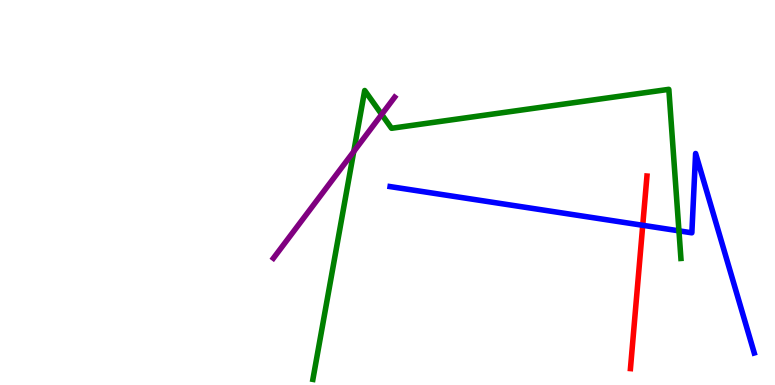[{'lines': ['blue', 'red'], 'intersections': [{'x': 8.29, 'y': 4.15}]}, {'lines': ['green', 'red'], 'intersections': []}, {'lines': ['purple', 'red'], 'intersections': []}, {'lines': ['blue', 'green'], 'intersections': [{'x': 8.76, 'y': 4.0}]}, {'lines': ['blue', 'purple'], 'intersections': []}, {'lines': ['green', 'purple'], 'intersections': [{'x': 4.56, 'y': 6.06}, {'x': 4.93, 'y': 7.03}]}]